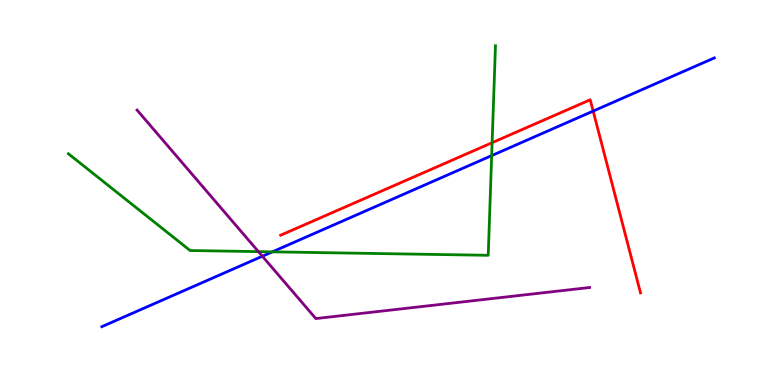[{'lines': ['blue', 'red'], 'intersections': [{'x': 7.65, 'y': 7.11}]}, {'lines': ['green', 'red'], 'intersections': [{'x': 6.35, 'y': 6.29}]}, {'lines': ['purple', 'red'], 'intersections': []}, {'lines': ['blue', 'green'], 'intersections': [{'x': 3.51, 'y': 3.46}, {'x': 6.34, 'y': 5.96}]}, {'lines': ['blue', 'purple'], 'intersections': [{'x': 3.39, 'y': 3.34}]}, {'lines': ['green', 'purple'], 'intersections': [{'x': 3.33, 'y': 3.46}]}]